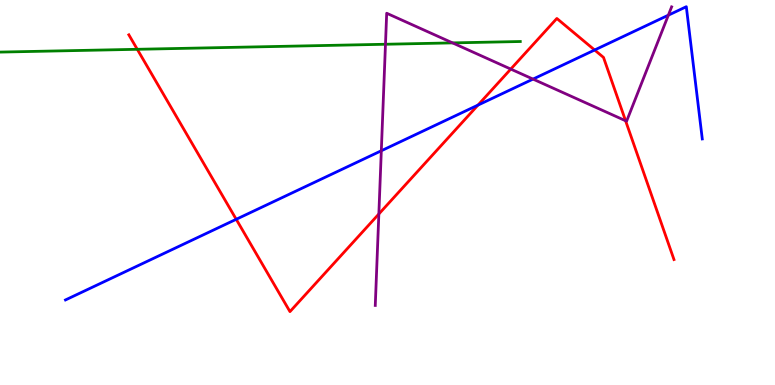[{'lines': ['blue', 'red'], 'intersections': [{'x': 3.05, 'y': 4.3}, {'x': 6.17, 'y': 7.27}, {'x': 7.67, 'y': 8.7}]}, {'lines': ['green', 'red'], 'intersections': [{'x': 1.77, 'y': 8.72}]}, {'lines': ['purple', 'red'], 'intersections': [{'x': 4.89, 'y': 4.44}, {'x': 6.59, 'y': 8.21}, {'x': 8.07, 'y': 6.86}]}, {'lines': ['blue', 'green'], 'intersections': []}, {'lines': ['blue', 'purple'], 'intersections': [{'x': 4.92, 'y': 6.08}, {'x': 6.88, 'y': 7.95}, {'x': 8.62, 'y': 9.61}]}, {'lines': ['green', 'purple'], 'intersections': [{'x': 4.97, 'y': 8.85}, {'x': 5.84, 'y': 8.89}]}]